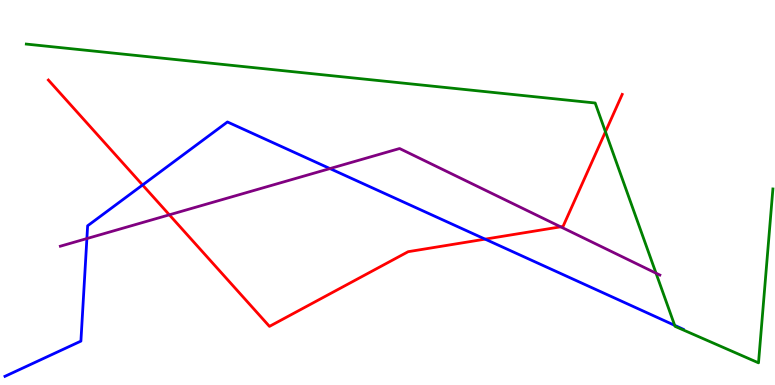[{'lines': ['blue', 'red'], 'intersections': [{'x': 1.84, 'y': 5.2}, {'x': 6.26, 'y': 3.79}]}, {'lines': ['green', 'red'], 'intersections': [{'x': 7.81, 'y': 6.58}]}, {'lines': ['purple', 'red'], 'intersections': [{'x': 2.19, 'y': 4.42}, {'x': 7.23, 'y': 4.11}]}, {'lines': ['blue', 'green'], 'intersections': [{'x': 8.71, 'y': 1.55}]}, {'lines': ['blue', 'purple'], 'intersections': [{'x': 1.12, 'y': 3.8}, {'x': 4.26, 'y': 5.62}]}, {'lines': ['green', 'purple'], 'intersections': [{'x': 8.46, 'y': 2.9}]}]